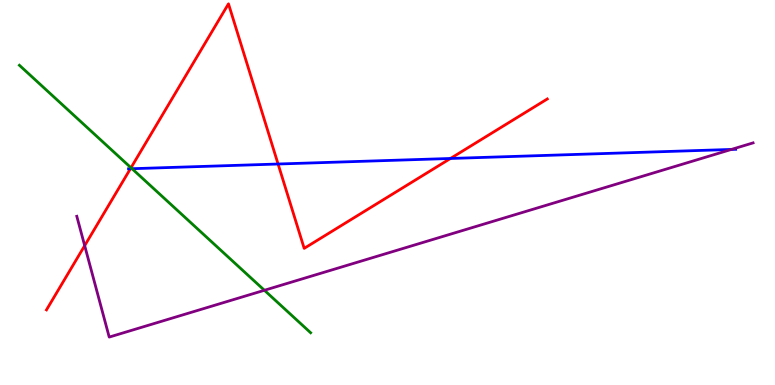[{'lines': ['blue', 'red'], 'intersections': [{'x': 1.68, 'y': 5.62}, {'x': 3.59, 'y': 5.74}, {'x': 5.81, 'y': 5.88}]}, {'lines': ['green', 'red'], 'intersections': [{'x': 1.69, 'y': 5.64}]}, {'lines': ['purple', 'red'], 'intersections': [{'x': 1.09, 'y': 3.62}]}, {'lines': ['blue', 'green'], 'intersections': [{'x': 1.7, 'y': 5.62}]}, {'lines': ['blue', 'purple'], 'intersections': [{'x': 9.44, 'y': 6.12}]}, {'lines': ['green', 'purple'], 'intersections': [{'x': 3.41, 'y': 2.46}]}]